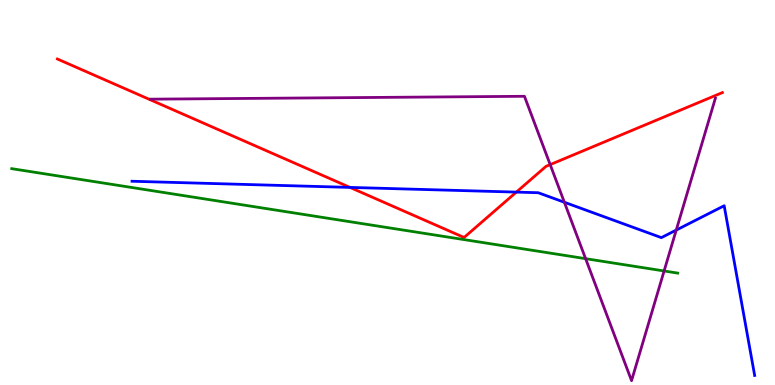[{'lines': ['blue', 'red'], 'intersections': [{'x': 4.52, 'y': 5.13}, {'x': 6.66, 'y': 5.01}]}, {'lines': ['green', 'red'], 'intersections': []}, {'lines': ['purple', 'red'], 'intersections': [{'x': 7.1, 'y': 5.72}]}, {'lines': ['blue', 'green'], 'intersections': []}, {'lines': ['blue', 'purple'], 'intersections': [{'x': 7.28, 'y': 4.75}, {'x': 8.73, 'y': 4.02}]}, {'lines': ['green', 'purple'], 'intersections': [{'x': 7.56, 'y': 3.28}, {'x': 8.57, 'y': 2.96}]}]